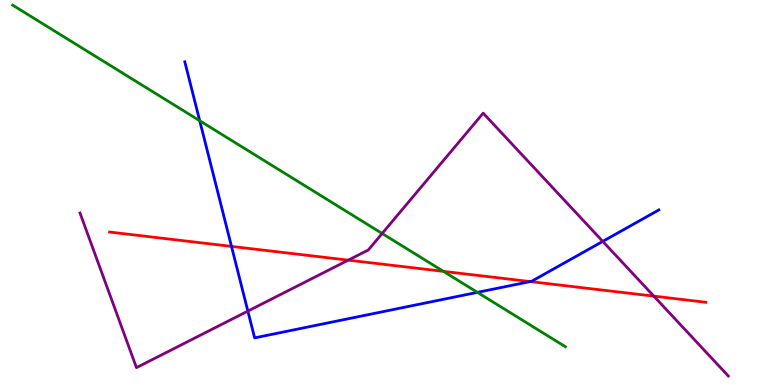[{'lines': ['blue', 'red'], 'intersections': [{'x': 2.99, 'y': 3.6}, {'x': 6.84, 'y': 2.69}]}, {'lines': ['green', 'red'], 'intersections': [{'x': 5.72, 'y': 2.95}]}, {'lines': ['purple', 'red'], 'intersections': [{'x': 4.49, 'y': 3.24}, {'x': 8.44, 'y': 2.31}]}, {'lines': ['blue', 'green'], 'intersections': [{'x': 2.58, 'y': 6.86}, {'x': 6.16, 'y': 2.41}]}, {'lines': ['blue', 'purple'], 'intersections': [{'x': 3.2, 'y': 1.92}, {'x': 7.78, 'y': 3.73}]}, {'lines': ['green', 'purple'], 'intersections': [{'x': 4.93, 'y': 3.94}]}]